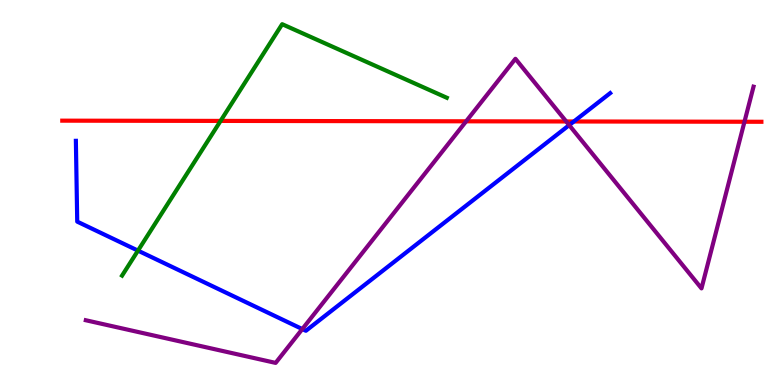[{'lines': ['blue', 'red'], 'intersections': [{'x': 7.4, 'y': 6.84}]}, {'lines': ['green', 'red'], 'intersections': [{'x': 2.85, 'y': 6.86}]}, {'lines': ['purple', 'red'], 'intersections': [{'x': 6.01, 'y': 6.85}, {'x': 7.31, 'y': 6.85}, {'x': 9.61, 'y': 6.84}]}, {'lines': ['blue', 'green'], 'intersections': [{'x': 1.78, 'y': 3.49}]}, {'lines': ['blue', 'purple'], 'intersections': [{'x': 3.9, 'y': 1.45}, {'x': 7.34, 'y': 6.75}]}, {'lines': ['green', 'purple'], 'intersections': []}]